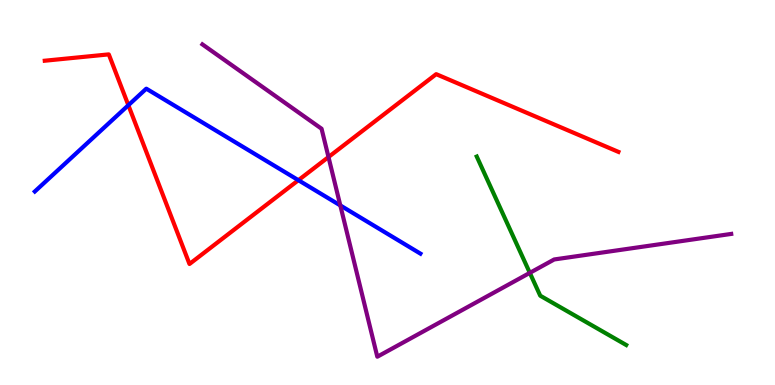[{'lines': ['blue', 'red'], 'intersections': [{'x': 1.66, 'y': 7.27}, {'x': 3.85, 'y': 5.32}]}, {'lines': ['green', 'red'], 'intersections': []}, {'lines': ['purple', 'red'], 'intersections': [{'x': 4.24, 'y': 5.92}]}, {'lines': ['blue', 'green'], 'intersections': []}, {'lines': ['blue', 'purple'], 'intersections': [{'x': 4.39, 'y': 4.66}]}, {'lines': ['green', 'purple'], 'intersections': [{'x': 6.84, 'y': 2.91}]}]